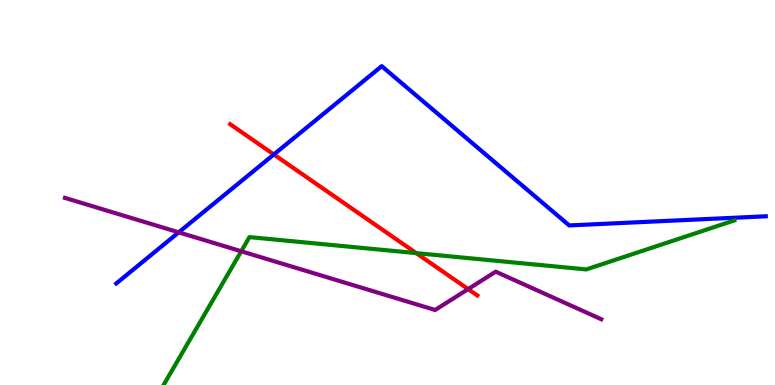[{'lines': ['blue', 'red'], 'intersections': [{'x': 3.53, 'y': 5.99}]}, {'lines': ['green', 'red'], 'intersections': [{'x': 5.37, 'y': 3.43}]}, {'lines': ['purple', 'red'], 'intersections': [{'x': 6.04, 'y': 2.49}]}, {'lines': ['blue', 'green'], 'intersections': []}, {'lines': ['blue', 'purple'], 'intersections': [{'x': 2.31, 'y': 3.97}]}, {'lines': ['green', 'purple'], 'intersections': [{'x': 3.11, 'y': 3.47}]}]